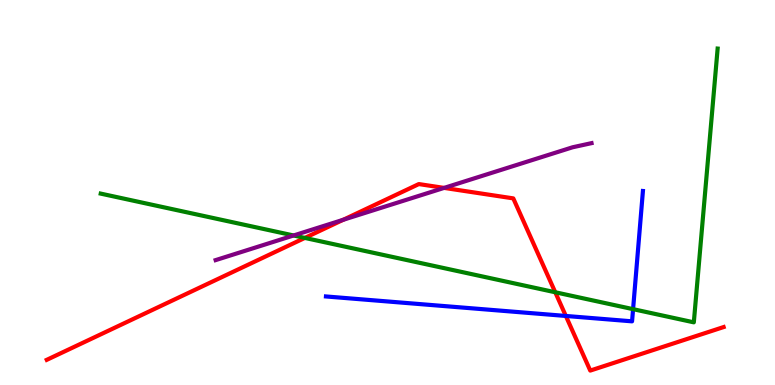[{'lines': ['blue', 'red'], 'intersections': [{'x': 7.3, 'y': 1.79}]}, {'lines': ['green', 'red'], 'intersections': [{'x': 3.93, 'y': 3.82}, {'x': 7.16, 'y': 2.41}]}, {'lines': ['purple', 'red'], 'intersections': [{'x': 4.43, 'y': 4.29}, {'x': 5.73, 'y': 5.12}]}, {'lines': ['blue', 'green'], 'intersections': [{'x': 8.17, 'y': 1.97}]}, {'lines': ['blue', 'purple'], 'intersections': []}, {'lines': ['green', 'purple'], 'intersections': [{'x': 3.79, 'y': 3.88}]}]